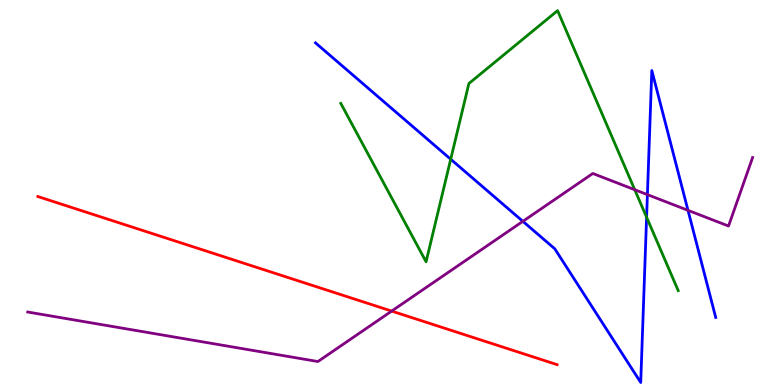[{'lines': ['blue', 'red'], 'intersections': []}, {'lines': ['green', 'red'], 'intersections': []}, {'lines': ['purple', 'red'], 'intersections': [{'x': 5.05, 'y': 1.92}]}, {'lines': ['blue', 'green'], 'intersections': [{'x': 5.82, 'y': 5.86}, {'x': 8.34, 'y': 4.36}]}, {'lines': ['blue', 'purple'], 'intersections': [{'x': 6.75, 'y': 4.25}, {'x': 8.35, 'y': 4.94}, {'x': 8.88, 'y': 4.54}]}, {'lines': ['green', 'purple'], 'intersections': [{'x': 8.19, 'y': 5.07}]}]